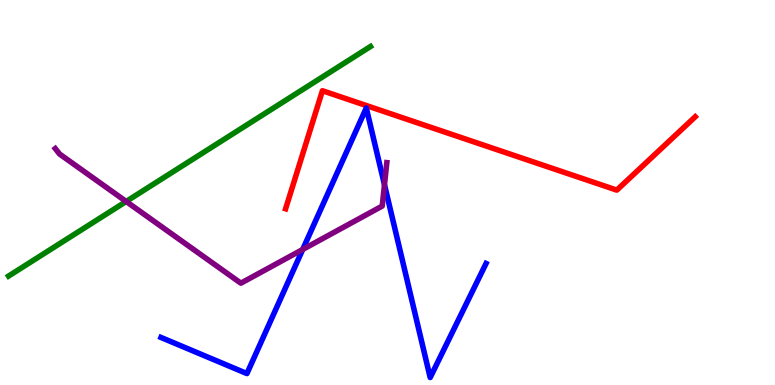[{'lines': ['blue', 'red'], 'intersections': []}, {'lines': ['green', 'red'], 'intersections': []}, {'lines': ['purple', 'red'], 'intersections': []}, {'lines': ['blue', 'green'], 'intersections': []}, {'lines': ['blue', 'purple'], 'intersections': [{'x': 3.91, 'y': 3.52}, {'x': 4.96, 'y': 5.2}]}, {'lines': ['green', 'purple'], 'intersections': [{'x': 1.63, 'y': 4.77}]}]